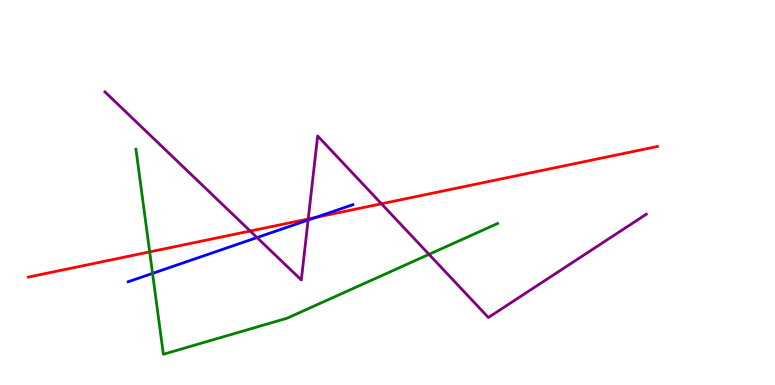[{'lines': ['blue', 'red'], 'intersections': [{'x': 4.07, 'y': 4.35}]}, {'lines': ['green', 'red'], 'intersections': [{'x': 1.93, 'y': 3.46}]}, {'lines': ['purple', 'red'], 'intersections': [{'x': 3.23, 'y': 4.0}, {'x': 3.98, 'y': 4.31}, {'x': 4.92, 'y': 4.71}]}, {'lines': ['blue', 'green'], 'intersections': [{'x': 1.97, 'y': 2.9}]}, {'lines': ['blue', 'purple'], 'intersections': [{'x': 3.32, 'y': 3.83}, {'x': 3.98, 'y': 4.28}]}, {'lines': ['green', 'purple'], 'intersections': [{'x': 5.54, 'y': 3.39}]}]